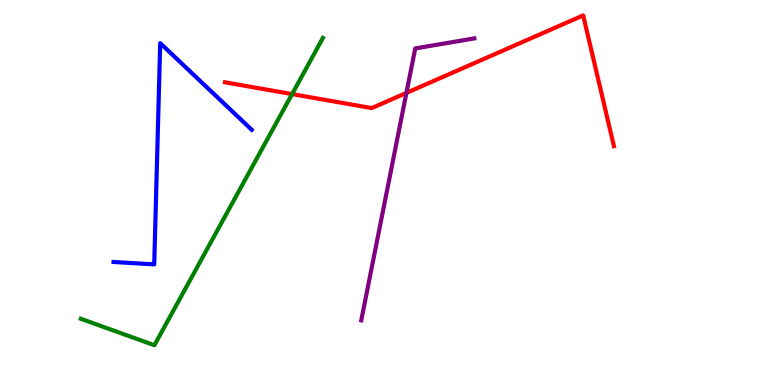[{'lines': ['blue', 'red'], 'intersections': []}, {'lines': ['green', 'red'], 'intersections': [{'x': 3.77, 'y': 7.56}]}, {'lines': ['purple', 'red'], 'intersections': [{'x': 5.24, 'y': 7.59}]}, {'lines': ['blue', 'green'], 'intersections': []}, {'lines': ['blue', 'purple'], 'intersections': []}, {'lines': ['green', 'purple'], 'intersections': []}]